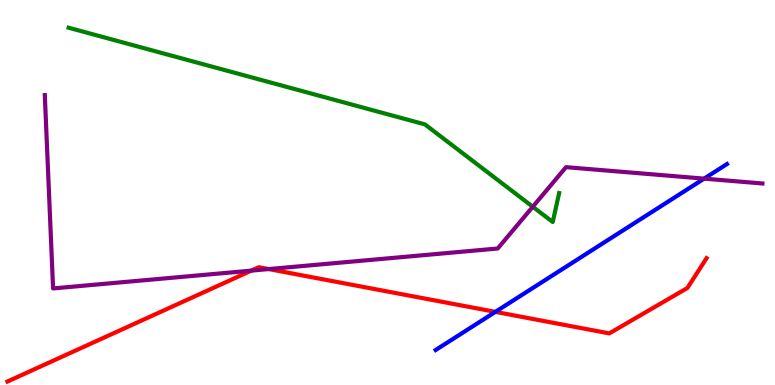[{'lines': ['blue', 'red'], 'intersections': [{'x': 6.39, 'y': 1.9}]}, {'lines': ['green', 'red'], 'intersections': []}, {'lines': ['purple', 'red'], 'intersections': [{'x': 3.24, 'y': 2.97}, {'x': 3.47, 'y': 3.01}]}, {'lines': ['blue', 'green'], 'intersections': []}, {'lines': ['blue', 'purple'], 'intersections': [{'x': 9.09, 'y': 5.36}]}, {'lines': ['green', 'purple'], 'intersections': [{'x': 6.87, 'y': 4.63}]}]